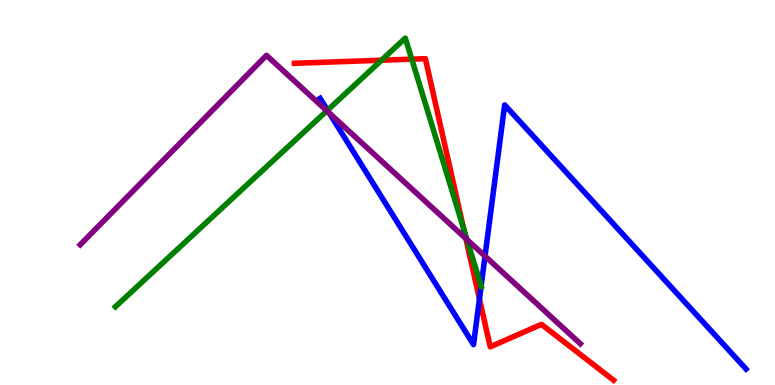[{'lines': ['blue', 'red'], 'intersections': [{'x': 6.19, 'y': 2.24}]}, {'lines': ['green', 'red'], 'intersections': [{'x': 4.92, 'y': 8.44}, {'x': 5.31, 'y': 8.46}, {'x': 5.98, 'y': 4.06}]}, {'lines': ['purple', 'red'], 'intersections': [{'x': 6.01, 'y': 3.8}]}, {'lines': ['blue', 'green'], 'intersections': [{'x': 4.23, 'y': 7.14}, {'x': 6.21, 'y': 2.57}]}, {'lines': ['blue', 'purple'], 'intersections': [{'x': 4.25, 'y': 7.06}, {'x': 6.26, 'y': 3.35}]}, {'lines': ['green', 'purple'], 'intersections': [{'x': 4.22, 'y': 7.12}, {'x': 6.03, 'y': 3.78}]}]